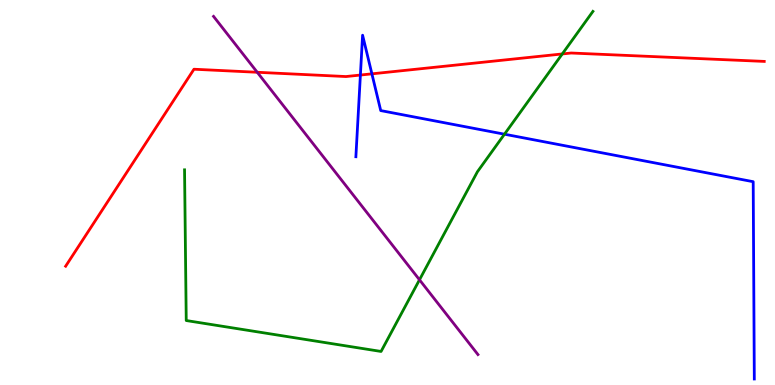[{'lines': ['blue', 'red'], 'intersections': [{'x': 4.65, 'y': 8.05}, {'x': 4.8, 'y': 8.08}]}, {'lines': ['green', 'red'], 'intersections': [{'x': 7.26, 'y': 8.6}]}, {'lines': ['purple', 'red'], 'intersections': [{'x': 3.32, 'y': 8.12}]}, {'lines': ['blue', 'green'], 'intersections': [{'x': 6.51, 'y': 6.51}]}, {'lines': ['blue', 'purple'], 'intersections': []}, {'lines': ['green', 'purple'], 'intersections': [{'x': 5.41, 'y': 2.73}]}]